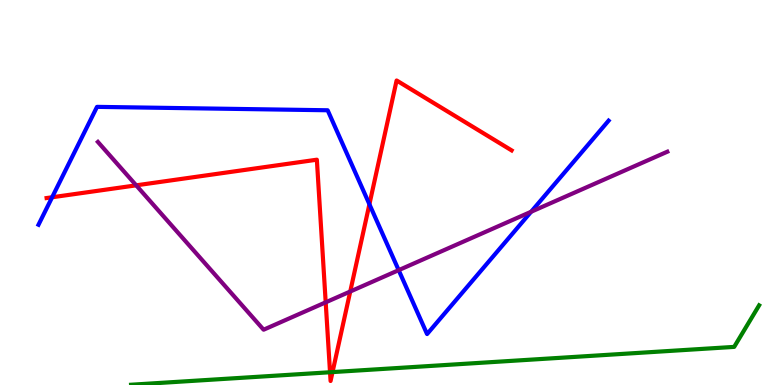[{'lines': ['blue', 'red'], 'intersections': [{'x': 0.673, 'y': 4.88}, {'x': 4.77, 'y': 4.69}]}, {'lines': ['green', 'red'], 'intersections': [{'x': 4.26, 'y': 0.331}, {'x': 4.29, 'y': 0.335}]}, {'lines': ['purple', 'red'], 'intersections': [{'x': 1.76, 'y': 5.19}, {'x': 4.2, 'y': 2.15}, {'x': 4.52, 'y': 2.43}]}, {'lines': ['blue', 'green'], 'intersections': []}, {'lines': ['blue', 'purple'], 'intersections': [{'x': 5.14, 'y': 2.98}, {'x': 6.85, 'y': 4.5}]}, {'lines': ['green', 'purple'], 'intersections': []}]